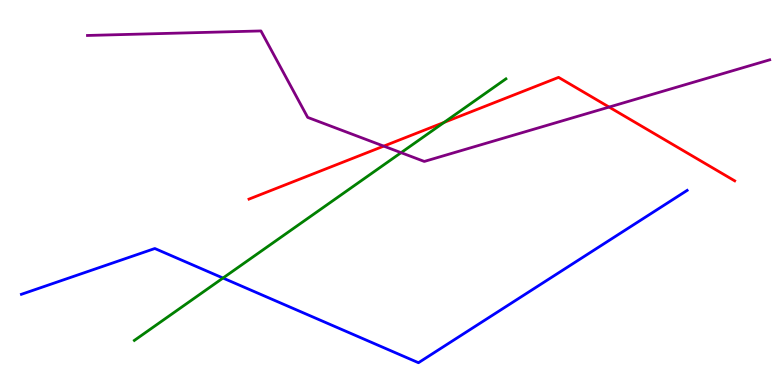[{'lines': ['blue', 'red'], 'intersections': []}, {'lines': ['green', 'red'], 'intersections': [{'x': 5.73, 'y': 6.82}]}, {'lines': ['purple', 'red'], 'intersections': [{'x': 4.95, 'y': 6.2}, {'x': 7.86, 'y': 7.22}]}, {'lines': ['blue', 'green'], 'intersections': [{'x': 2.88, 'y': 2.78}]}, {'lines': ['blue', 'purple'], 'intersections': []}, {'lines': ['green', 'purple'], 'intersections': [{'x': 5.18, 'y': 6.03}]}]